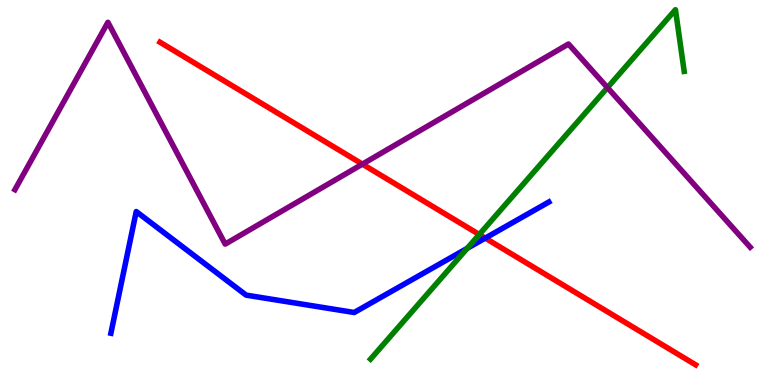[{'lines': ['blue', 'red'], 'intersections': [{'x': 6.26, 'y': 3.82}]}, {'lines': ['green', 'red'], 'intersections': [{'x': 6.18, 'y': 3.91}]}, {'lines': ['purple', 'red'], 'intersections': [{'x': 4.68, 'y': 5.74}]}, {'lines': ['blue', 'green'], 'intersections': [{'x': 6.03, 'y': 3.55}]}, {'lines': ['blue', 'purple'], 'intersections': []}, {'lines': ['green', 'purple'], 'intersections': [{'x': 7.84, 'y': 7.72}]}]